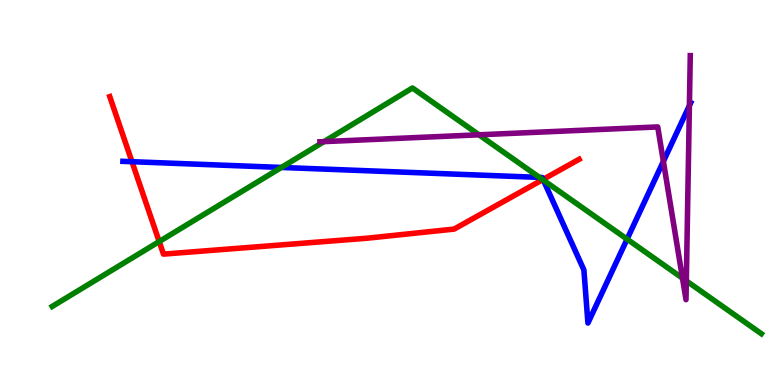[{'lines': ['blue', 'red'], 'intersections': [{'x': 1.7, 'y': 5.8}, {'x': 7.01, 'y': 5.34}]}, {'lines': ['green', 'red'], 'intersections': [{'x': 2.05, 'y': 3.73}, {'x': 7.0, 'y': 5.33}]}, {'lines': ['purple', 'red'], 'intersections': []}, {'lines': ['blue', 'green'], 'intersections': [{'x': 3.63, 'y': 5.65}, {'x': 6.96, 'y': 5.39}, {'x': 7.01, 'y': 5.32}, {'x': 8.09, 'y': 3.79}]}, {'lines': ['blue', 'purple'], 'intersections': [{'x': 8.56, 'y': 5.81}, {'x': 8.9, 'y': 7.26}]}, {'lines': ['green', 'purple'], 'intersections': [{'x': 4.18, 'y': 6.32}, {'x': 6.18, 'y': 6.5}, {'x': 8.81, 'y': 2.78}, {'x': 8.86, 'y': 2.7}]}]